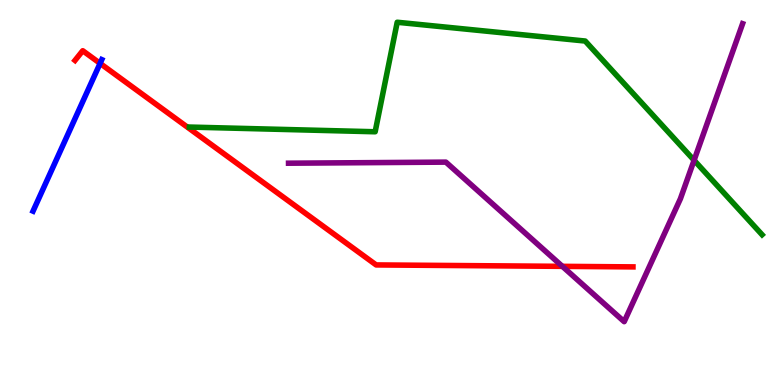[{'lines': ['blue', 'red'], 'intersections': [{'x': 1.29, 'y': 8.35}]}, {'lines': ['green', 'red'], 'intersections': []}, {'lines': ['purple', 'red'], 'intersections': [{'x': 7.26, 'y': 3.08}]}, {'lines': ['blue', 'green'], 'intersections': []}, {'lines': ['blue', 'purple'], 'intersections': []}, {'lines': ['green', 'purple'], 'intersections': [{'x': 8.96, 'y': 5.84}]}]